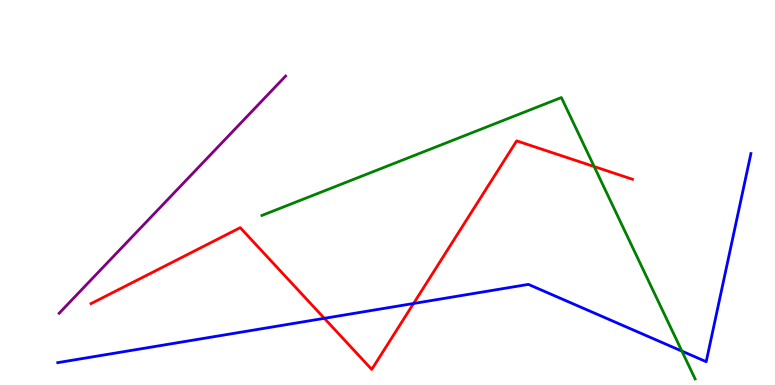[{'lines': ['blue', 'red'], 'intersections': [{'x': 4.18, 'y': 1.73}, {'x': 5.34, 'y': 2.12}]}, {'lines': ['green', 'red'], 'intersections': [{'x': 7.67, 'y': 5.67}]}, {'lines': ['purple', 'red'], 'intersections': []}, {'lines': ['blue', 'green'], 'intersections': [{'x': 8.8, 'y': 0.88}]}, {'lines': ['blue', 'purple'], 'intersections': []}, {'lines': ['green', 'purple'], 'intersections': []}]